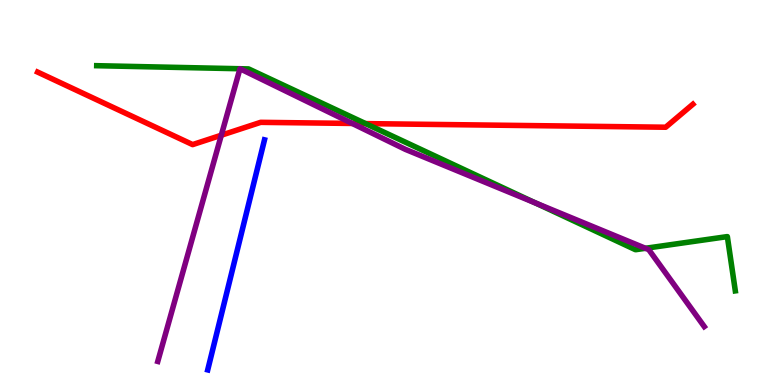[{'lines': ['blue', 'red'], 'intersections': []}, {'lines': ['green', 'red'], 'intersections': [{'x': 4.72, 'y': 6.79}]}, {'lines': ['purple', 'red'], 'intersections': [{'x': 2.86, 'y': 6.49}, {'x': 4.54, 'y': 6.79}]}, {'lines': ['blue', 'green'], 'intersections': []}, {'lines': ['blue', 'purple'], 'intersections': []}, {'lines': ['green', 'purple'], 'intersections': [{'x': 3.1, 'y': 8.21}, {'x': 3.1, 'y': 8.21}, {'x': 6.91, 'y': 4.73}, {'x': 8.33, 'y': 3.55}]}]